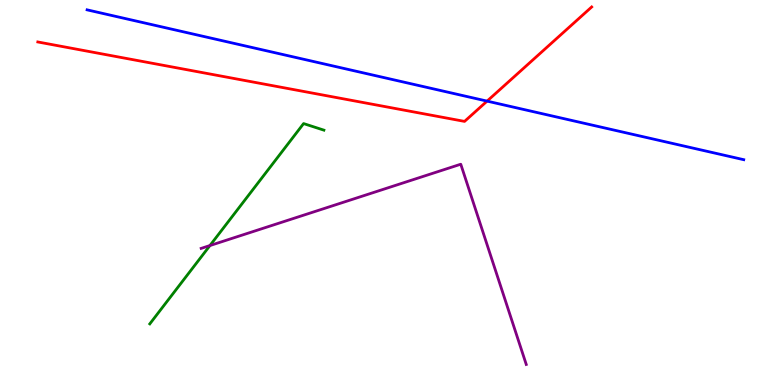[{'lines': ['blue', 'red'], 'intersections': [{'x': 6.28, 'y': 7.37}]}, {'lines': ['green', 'red'], 'intersections': []}, {'lines': ['purple', 'red'], 'intersections': []}, {'lines': ['blue', 'green'], 'intersections': []}, {'lines': ['blue', 'purple'], 'intersections': []}, {'lines': ['green', 'purple'], 'intersections': [{'x': 2.71, 'y': 3.62}]}]